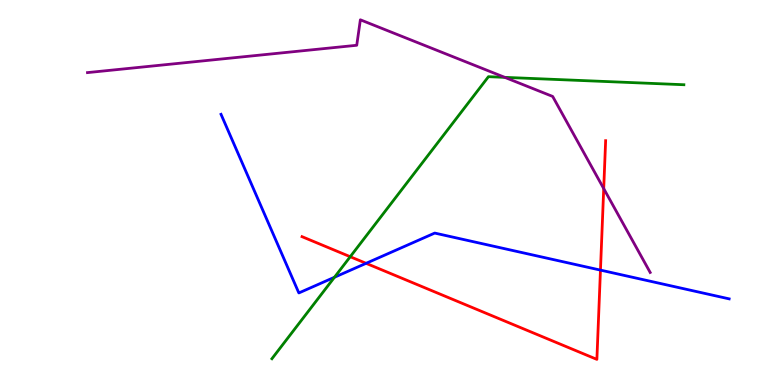[{'lines': ['blue', 'red'], 'intersections': [{'x': 4.72, 'y': 3.16}, {'x': 7.75, 'y': 2.98}]}, {'lines': ['green', 'red'], 'intersections': [{'x': 4.52, 'y': 3.33}]}, {'lines': ['purple', 'red'], 'intersections': [{'x': 7.79, 'y': 5.1}]}, {'lines': ['blue', 'green'], 'intersections': [{'x': 4.32, 'y': 2.8}]}, {'lines': ['blue', 'purple'], 'intersections': []}, {'lines': ['green', 'purple'], 'intersections': [{'x': 6.51, 'y': 7.99}]}]